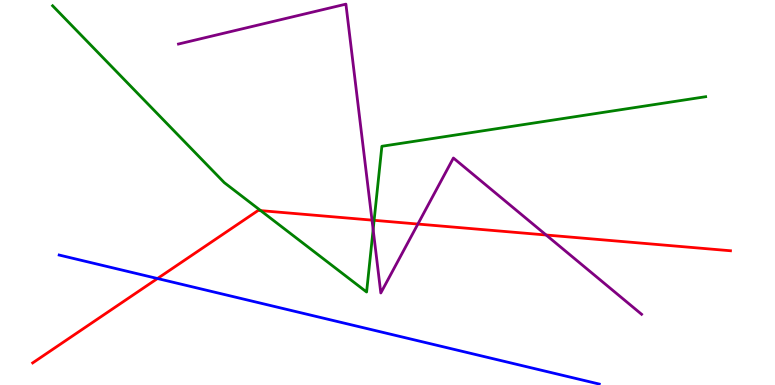[{'lines': ['blue', 'red'], 'intersections': [{'x': 2.03, 'y': 2.77}]}, {'lines': ['green', 'red'], 'intersections': [{'x': 3.36, 'y': 4.53}, {'x': 4.83, 'y': 4.28}]}, {'lines': ['purple', 'red'], 'intersections': [{'x': 4.8, 'y': 4.28}, {'x': 5.39, 'y': 4.18}, {'x': 7.05, 'y': 3.9}]}, {'lines': ['blue', 'green'], 'intersections': []}, {'lines': ['blue', 'purple'], 'intersections': []}, {'lines': ['green', 'purple'], 'intersections': [{'x': 4.81, 'y': 4.04}]}]